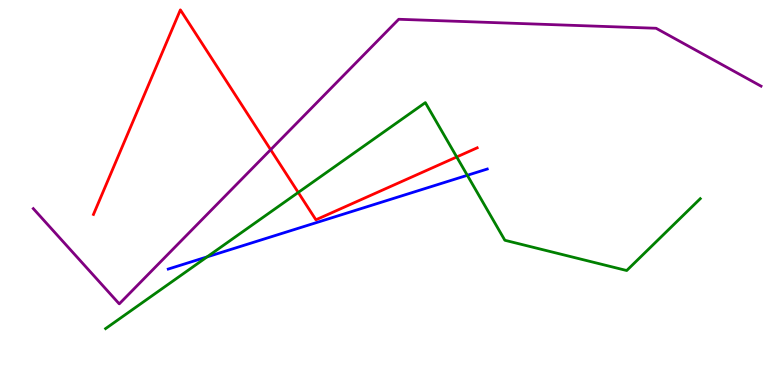[{'lines': ['blue', 'red'], 'intersections': []}, {'lines': ['green', 'red'], 'intersections': [{'x': 3.85, 'y': 5.0}, {'x': 5.89, 'y': 5.92}]}, {'lines': ['purple', 'red'], 'intersections': [{'x': 3.49, 'y': 6.11}]}, {'lines': ['blue', 'green'], 'intersections': [{'x': 2.67, 'y': 3.33}, {'x': 6.03, 'y': 5.45}]}, {'lines': ['blue', 'purple'], 'intersections': []}, {'lines': ['green', 'purple'], 'intersections': []}]